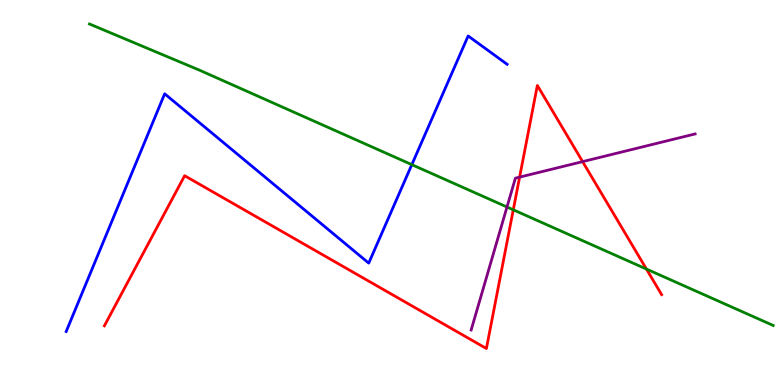[{'lines': ['blue', 'red'], 'intersections': []}, {'lines': ['green', 'red'], 'intersections': [{'x': 6.62, 'y': 4.55}, {'x': 8.34, 'y': 3.01}]}, {'lines': ['purple', 'red'], 'intersections': [{'x': 6.7, 'y': 5.4}, {'x': 7.52, 'y': 5.8}]}, {'lines': ['blue', 'green'], 'intersections': [{'x': 5.31, 'y': 5.72}]}, {'lines': ['blue', 'purple'], 'intersections': []}, {'lines': ['green', 'purple'], 'intersections': [{'x': 6.54, 'y': 4.62}]}]